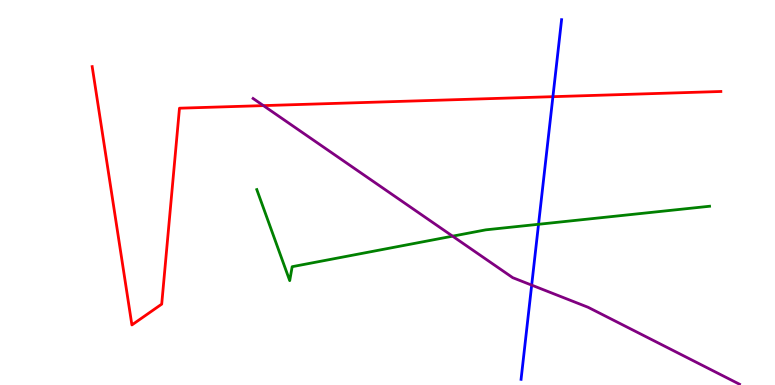[{'lines': ['blue', 'red'], 'intersections': [{'x': 7.13, 'y': 7.49}]}, {'lines': ['green', 'red'], 'intersections': []}, {'lines': ['purple', 'red'], 'intersections': [{'x': 3.4, 'y': 7.26}]}, {'lines': ['blue', 'green'], 'intersections': [{'x': 6.95, 'y': 4.17}]}, {'lines': ['blue', 'purple'], 'intersections': [{'x': 6.86, 'y': 2.59}]}, {'lines': ['green', 'purple'], 'intersections': [{'x': 5.84, 'y': 3.87}]}]